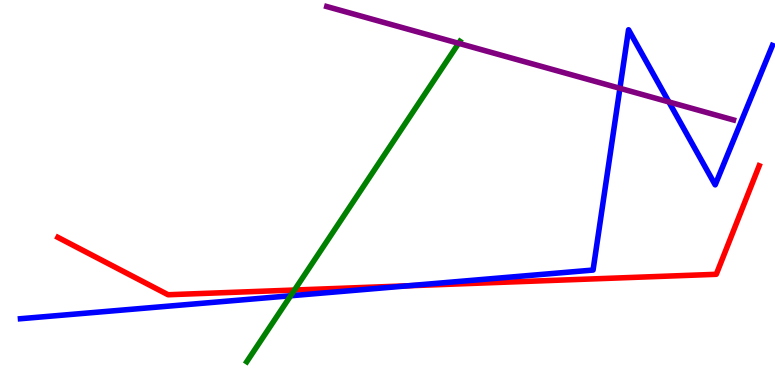[{'lines': ['blue', 'red'], 'intersections': [{'x': 5.26, 'y': 2.58}]}, {'lines': ['green', 'red'], 'intersections': [{'x': 3.8, 'y': 2.47}]}, {'lines': ['purple', 'red'], 'intersections': []}, {'lines': ['blue', 'green'], 'intersections': [{'x': 3.75, 'y': 2.32}]}, {'lines': ['blue', 'purple'], 'intersections': [{'x': 8.0, 'y': 7.71}, {'x': 8.63, 'y': 7.35}]}, {'lines': ['green', 'purple'], 'intersections': [{'x': 5.92, 'y': 8.88}]}]